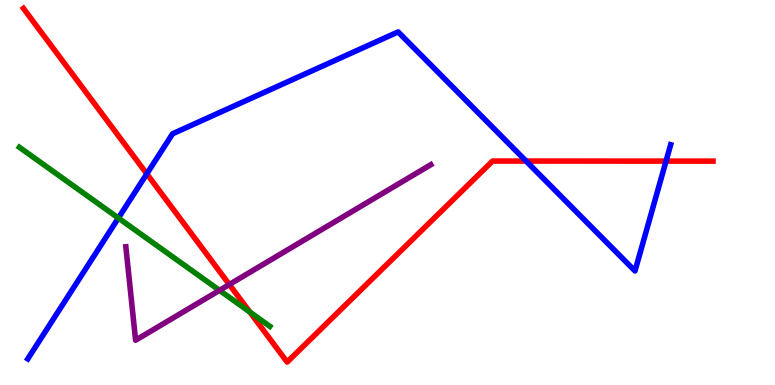[{'lines': ['blue', 'red'], 'intersections': [{'x': 1.89, 'y': 5.48}, {'x': 6.79, 'y': 5.82}, {'x': 8.59, 'y': 5.82}]}, {'lines': ['green', 'red'], 'intersections': [{'x': 3.22, 'y': 1.9}]}, {'lines': ['purple', 'red'], 'intersections': [{'x': 2.96, 'y': 2.61}]}, {'lines': ['blue', 'green'], 'intersections': [{'x': 1.53, 'y': 4.34}]}, {'lines': ['blue', 'purple'], 'intersections': []}, {'lines': ['green', 'purple'], 'intersections': [{'x': 2.83, 'y': 2.46}]}]